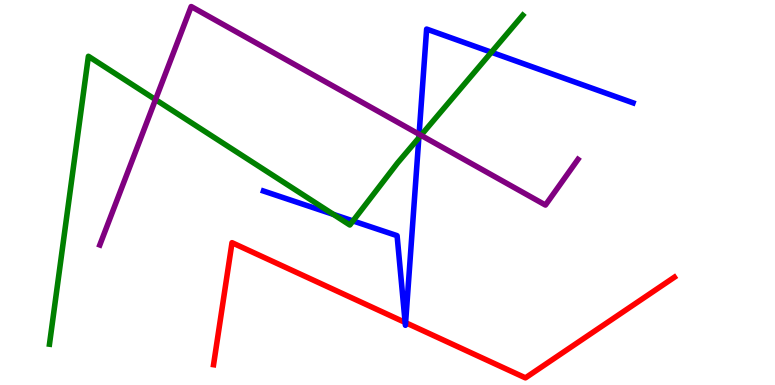[{'lines': ['blue', 'red'], 'intersections': [{'x': 5.23, 'y': 1.62}, {'x': 5.23, 'y': 1.62}]}, {'lines': ['green', 'red'], 'intersections': []}, {'lines': ['purple', 'red'], 'intersections': []}, {'lines': ['blue', 'green'], 'intersections': [{'x': 4.3, 'y': 4.43}, {'x': 4.55, 'y': 4.26}, {'x': 5.4, 'y': 6.42}, {'x': 6.34, 'y': 8.64}]}, {'lines': ['blue', 'purple'], 'intersections': [{'x': 5.41, 'y': 6.51}]}, {'lines': ['green', 'purple'], 'intersections': [{'x': 2.01, 'y': 7.41}, {'x': 5.43, 'y': 6.49}]}]